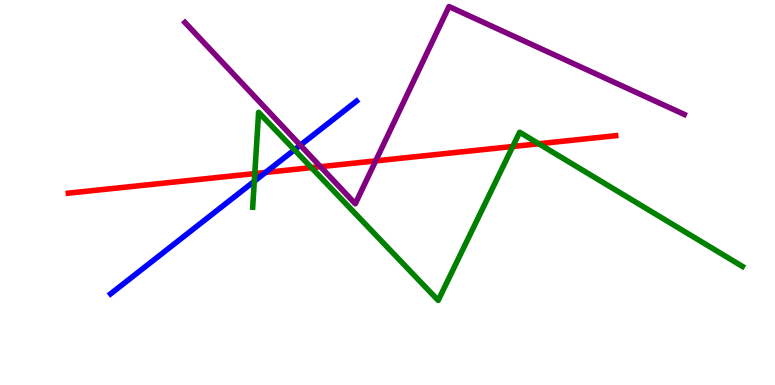[{'lines': ['blue', 'red'], 'intersections': [{'x': 3.43, 'y': 5.52}]}, {'lines': ['green', 'red'], 'intersections': [{'x': 3.29, 'y': 5.49}, {'x': 4.02, 'y': 5.65}, {'x': 6.62, 'y': 6.19}, {'x': 6.95, 'y': 6.27}]}, {'lines': ['purple', 'red'], 'intersections': [{'x': 4.14, 'y': 5.67}, {'x': 4.85, 'y': 5.82}]}, {'lines': ['blue', 'green'], 'intersections': [{'x': 3.28, 'y': 5.29}, {'x': 3.8, 'y': 6.11}]}, {'lines': ['blue', 'purple'], 'intersections': [{'x': 3.87, 'y': 6.23}]}, {'lines': ['green', 'purple'], 'intersections': []}]